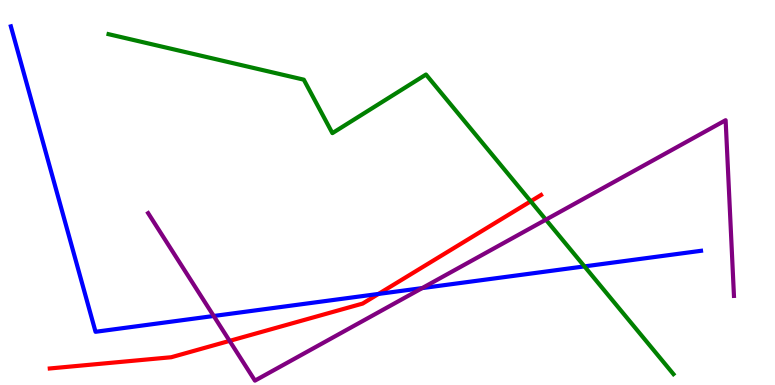[{'lines': ['blue', 'red'], 'intersections': [{'x': 4.88, 'y': 2.37}]}, {'lines': ['green', 'red'], 'intersections': [{'x': 6.85, 'y': 4.77}]}, {'lines': ['purple', 'red'], 'intersections': [{'x': 2.96, 'y': 1.15}]}, {'lines': ['blue', 'green'], 'intersections': [{'x': 7.54, 'y': 3.08}]}, {'lines': ['blue', 'purple'], 'intersections': [{'x': 2.76, 'y': 1.79}, {'x': 5.45, 'y': 2.52}]}, {'lines': ['green', 'purple'], 'intersections': [{'x': 7.04, 'y': 4.29}]}]